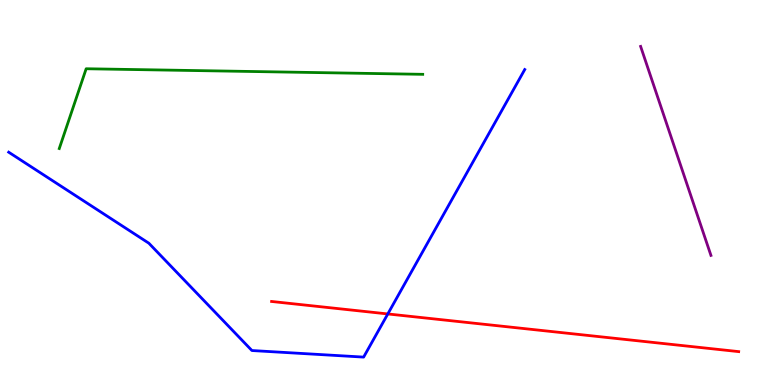[{'lines': ['blue', 'red'], 'intersections': [{'x': 5.0, 'y': 1.85}]}, {'lines': ['green', 'red'], 'intersections': []}, {'lines': ['purple', 'red'], 'intersections': []}, {'lines': ['blue', 'green'], 'intersections': []}, {'lines': ['blue', 'purple'], 'intersections': []}, {'lines': ['green', 'purple'], 'intersections': []}]